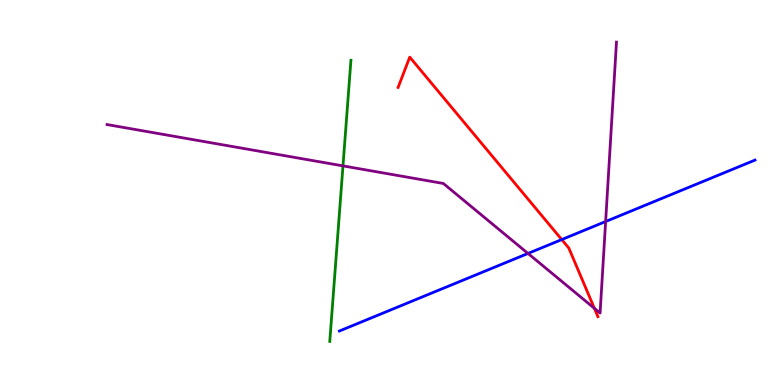[{'lines': ['blue', 'red'], 'intersections': [{'x': 7.25, 'y': 3.78}]}, {'lines': ['green', 'red'], 'intersections': []}, {'lines': ['purple', 'red'], 'intersections': [{'x': 7.67, 'y': 1.99}]}, {'lines': ['blue', 'green'], 'intersections': []}, {'lines': ['blue', 'purple'], 'intersections': [{'x': 6.81, 'y': 3.42}, {'x': 7.81, 'y': 4.25}]}, {'lines': ['green', 'purple'], 'intersections': [{'x': 4.43, 'y': 5.69}]}]